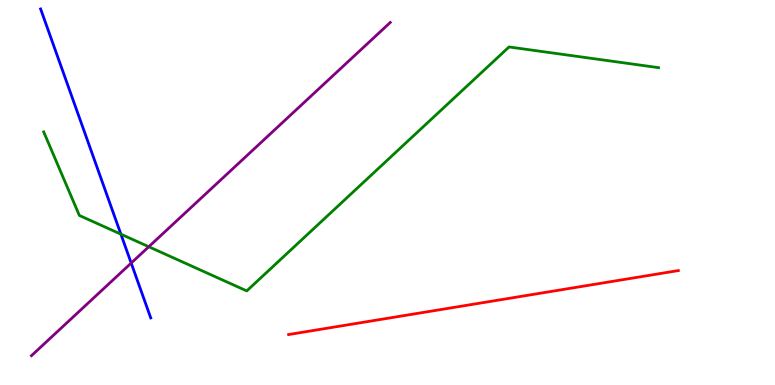[{'lines': ['blue', 'red'], 'intersections': []}, {'lines': ['green', 'red'], 'intersections': []}, {'lines': ['purple', 'red'], 'intersections': []}, {'lines': ['blue', 'green'], 'intersections': [{'x': 1.56, 'y': 3.92}]}, {'lines': ['blue', 'purple'], 'intersections': [{'x': 1.69, 'y': 3.17}]}, {'lines': ['green', 'purple'], 'intersections': [{'x': 1.92, 'y': 3.59}]}]